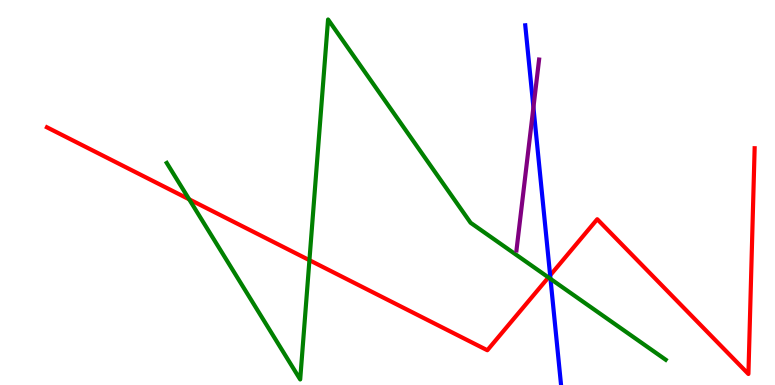[{'lines': ['blue', 'red'], 'intersections': [{'x': 7.1, 'y': 2.85}]}, {'lines': ['green', 'red'], 'intersections': [{'x': 2.44, 'y': 4.82}, {'x': 3.99, 'y': 3.24}, {'x': 7.08, 'y': 2.79}]}, {'lines': ['purple', 'red'], 'intersections': []}, {'lines': ['blue', 'green'], 'intersections': [{'x': 7.1, 'y': 2.76}]}, {'lines': ['blue', 'purple'], 'intersections': [{'x': 6.88, 'y': 7.21}]}, {'lines': ['green', 'purple'], 'intersections': []}]